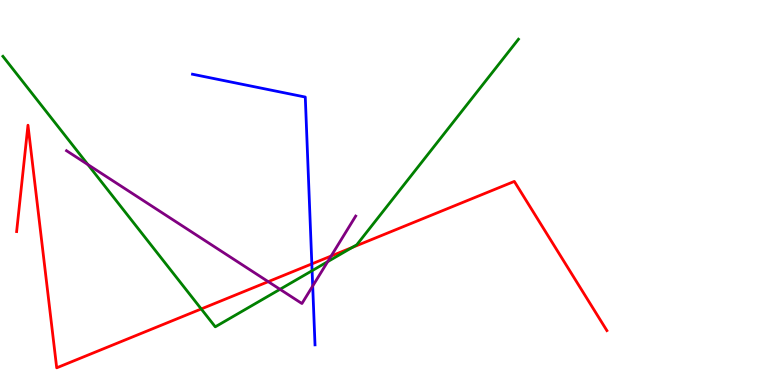[{'lines': ['blue', 'red'], 'intersections': [{'x': 4.02, 'y': 3.15}]}, {'lines': ['green', 'red'], 'intersections': [{'x': 2.6, 'y': 1.98}, {'x': 4.54, 'y': 3.57}]}, {'lines': ['purple', 'red'], 'intersections': [{'x': 3.46, 'y': 2.68}, {'x': 4.27, 'y': 3.35}]}, {'lines': ['blue', 'green'], 'intersections': [{'x': 4.03, 'y': 2.97}]}, {'lines': ['blue', 'purple'], 'intersections': [{'x': 4.03, 'y': 2.57}]}, {'lines': ['green', 'purple'], 'intersections': [{'x': 1.13, 'y': 5.72}, {'x': 3.61, 'y': 2.49}, {'x': 4.23, 'y': 3.2}]}]